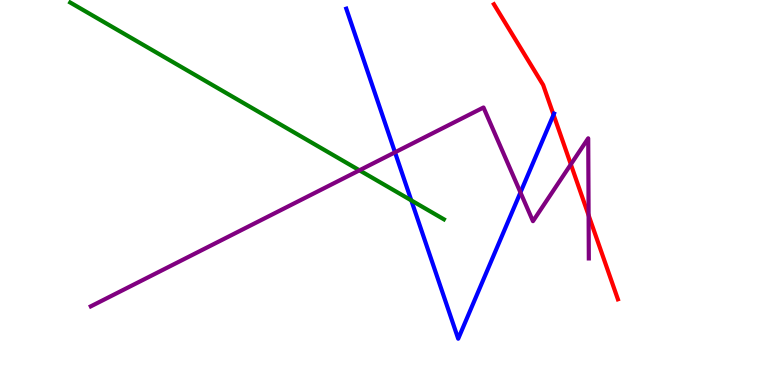[{'lines': ['blue', 'red'], 'intersections': [{'x': 7.14, 'y': 7.02}]}, {'lines': ['green', 'red'], 'intersections': []}, {'lines': ['purple', 'red'], 'intersections': [{'x': 7.37, 'y': 5.73}, {'x': 7.59, 'y': 4.41}]}, {'lines': ['blue', 'green'], 'intersections': [{'x': 5.31, 'y': 4.8}]}, {'lines': ['blue', 'purple'], 'intersections': [{'x': 5.1, 'y': 6.04}, {'x': 6.72, 'y': 5.0}]}, {'lines': ['green', 'purple'], 'intersections': [{'x': 4.64, 'y': 5.58}]}]